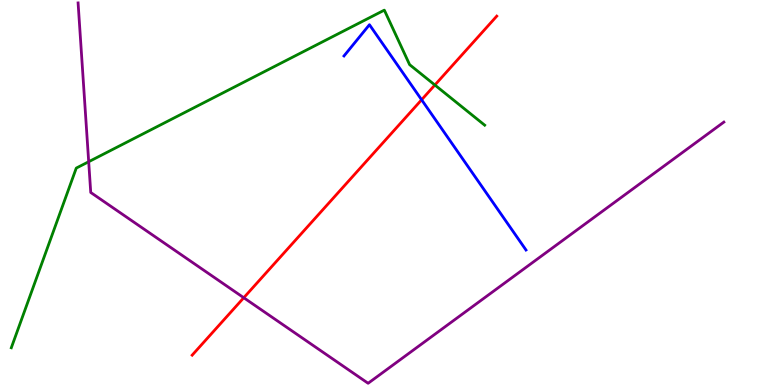[{'lines': ['blue', 'red'], 'intersections': [{'x': 5.44, 'y': 7.41}]}, {'lines': ['green', 'red'], 'intersections': [{'x': 5.61, 'y': 7.79}]}, {'lines': ['purple', 'red'], 'intersections': [{'x': 3.15, 'y': 2.27}]}, {'lines': ['blue', 'green'], 'intersections': []}, {'lines': ['blue', 'purple'], 'intersections': []}, {'lines': ['green', 'purple'], 'intersections': [{'x': 1.14, 'y': 5.8}]}]